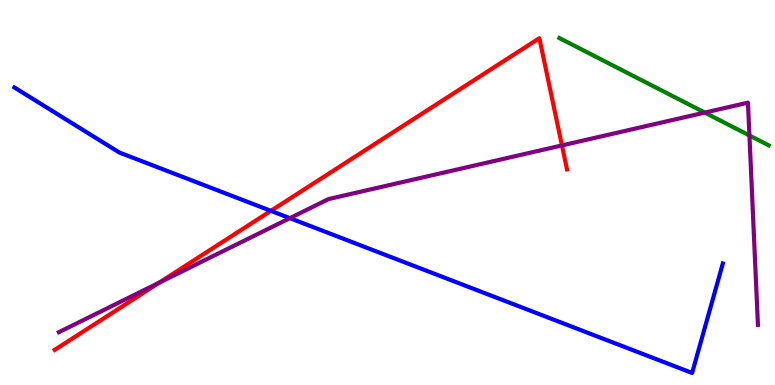[{'lines': ['blue', 'red'], 'intersections': [{'x': 3.5, 'y': 4.52}]}, {'lines': ['green', 'red'], 'intersections': []}, {'lines': ['purple', 'red'], 'intersections': [{'x': 2.05, 'y': 2.66}, {'x': 7.25, 'y': 6.22}]}, {'lines': ['blue', 'green'], 'intersections': []}, {'lines': ['blue', 'purple'], 'intersections': [{'x': 3.74, 'y': 4.33}]}, {'lines': ['green', 'purple'], 'intersections': [{'x': 9.09, 'y': 7.08}, {'x': 9.67, 'y': 6.48}]}]